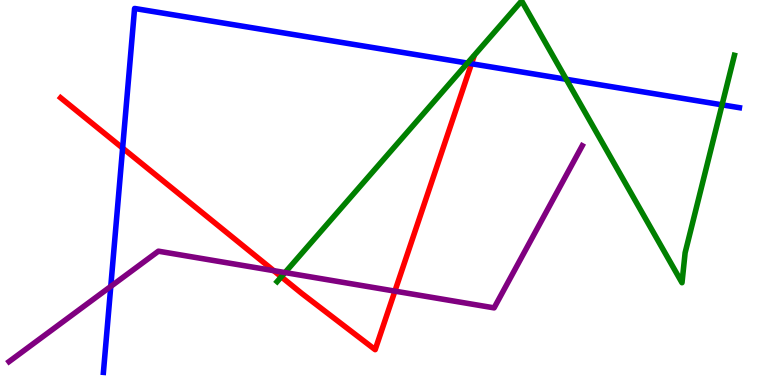[{'lines': ['blue', 'red'], 'intersections': [{'x': 1.58, 'y': 6.15}, {'x': 6.08, 'y': 8.34}]}, {'lines': ['green', 'red'], 'intersections': [{'x': 3.63, 'y': 2.81}]}, {'lines': ['purple', 'red'], 'intersections': [{'x': 3.53, 'y': 2.97}, {'x': 5.1, 'y': 2.44}]}, {'lines': ['blue', 'green'], 'intersections': [{'x': 6.03, 'y': 8.36}, {'x': 7.31, 'y': 7.94}, {'x': 9.32, 'y': 7.28}]}, {'lines': ['blue', 'purple'], 'intersections': [{'x': 1.43, 'y': 2.56}]}, {'lines': ['green', 'purple'], 'intersections': [{'x': 3.68, 'y': 2.92}]}]